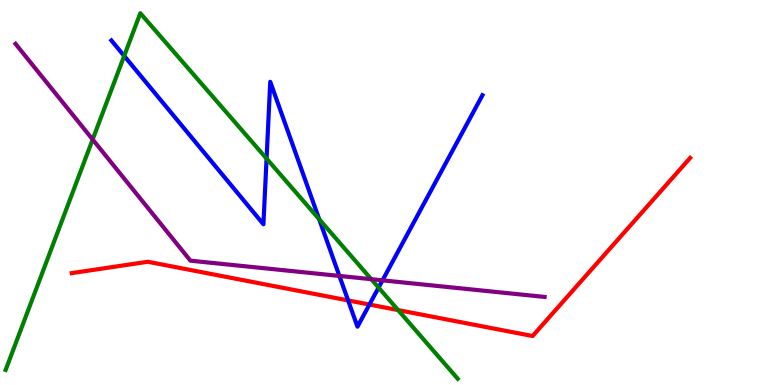[{'lines': ['blue', 'red'], 'intersections': [{'x': 4.49, 'y': 2.2}, {'x': 4.77, 'y': 2.09}]}, {'lines': ['green', 'red'], 'intersections': [{'x': 5.14, 'y': 1.95}]}, {'lines': ['purple', 'red'], 'intersections': []}, {'lines': ['blue', 'green'], 'intersections': [{'x': 1.6, 'y': 8.55}, {'x': 3.44, 'y': 5.88}, {'x': 4.12, 'y': 4.31}, {'x': 4.88, 'y': 2.53}]}, {'lines': ['blue', 'purple'], 'intersections': [{'x': 4.38, 'y': 2.83}, {'x': 4.94, 'y': 2.72}]}, {'lines': ['green', 'purple'], 'intersections': [{'x': 1.2, 'y': 6.38}, {'x': 4.79, 'y': 2.75}]}]